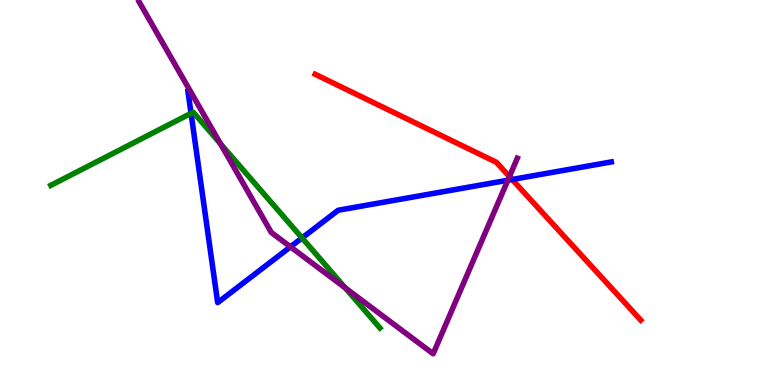[{'lines': ['blue', 'red'], 'intersections': [{'x': 6.61, 'y': 5.34}]}, {'lines': ['green', 'red'], 'intersections': []}, {'lines': ['purple', 'red'], 'intersections': [{'x': 6.57, 'y': 5.41}]}, {'lines': ['blue', 'green'], 'intersections': [{'x': 2.47, 'y': 7.06}, {'x': 3.9, 'y': 3.82}]}, {'lines': ['blue', 'purple'], 'intersections': [{'x': 3.75, 'y': 3.59}, {'x': 6.55, 'y': 5.32}]}, {'lines': ['green', 'purple'], 'intersections': [{'x': 2.84, 'y': 6.27}, {'x': 4.45, 'y': 2.52}]}]